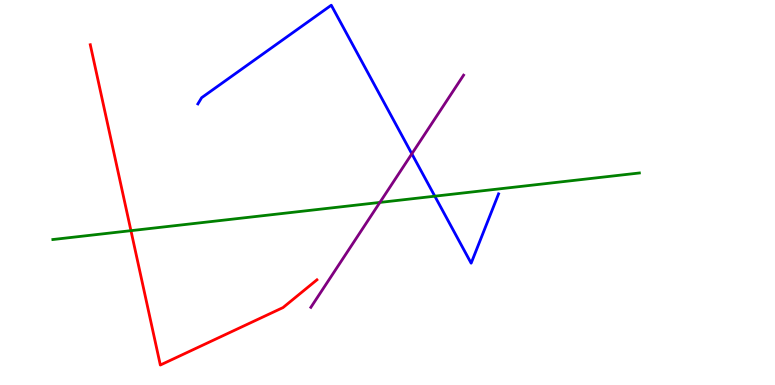[{'lines': ['blue', 'red'], 'intersections': []}, {'lines': ['green', 'red'], 'intersections': [{'x': 1.69, 'y': 4.01}]}, {'lines': ['purple', 'red'], 'intersections': []}, {'lines': ['blue', 'green'], 'intersections': [{'x': 5.61, 'y': 4.9}]}, {'lines': ['blue', 'purple'], 'intersections': [{'x': 5.31, 'y': 6.0}]}, {'lines': ['green', 'purple'], 'intersections': [{'x': 4.9, 'y': 4.74}]}]